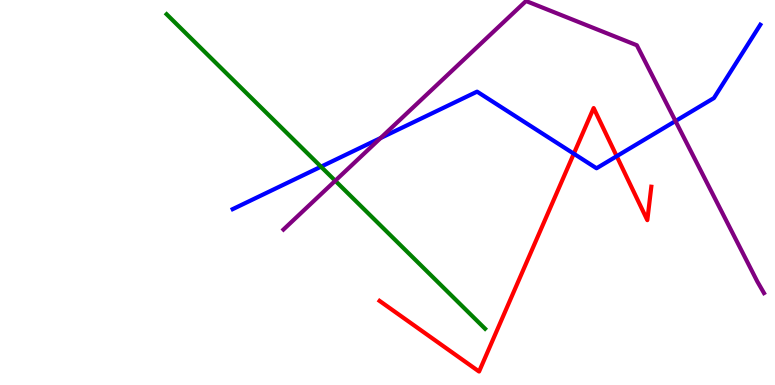[{'lines': ['blue', 'red'], 'intersections': [{'x': 7.4, 'y': 6.01}, {'x': 7.96, 'y': 5.94}]}, {'lines': ['green', 'red'], 'intersections': []}, {'lines': ['purple', 'red'], 'intersections': []}, {'lines': ['blue', 'green'], 'intersections': [{'x': 4.14, 'y': 5.67}]}, {'lines': ['blue', 'purple'], 'intersections': [{'x': 4.91, 'y': 6.41}, {'x': 8.72, 'y': 6.86}]}, {'lines': ['green', 'purple'], 'intersections': [{'x': 4.33, 'y': 5.3}]}]